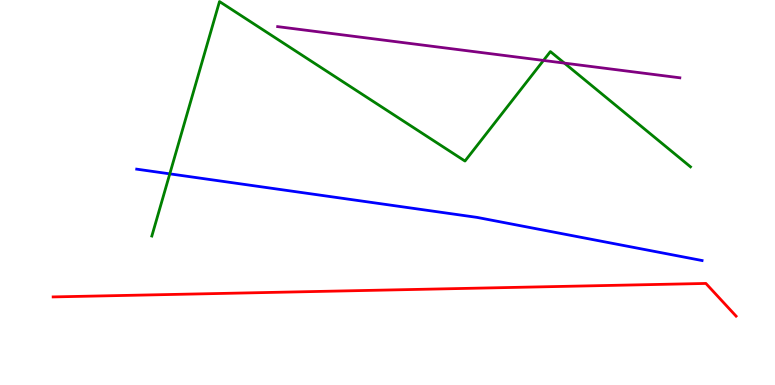[{'lines': ['blue', 'red'], 'intersections': []}, {'lines': ['green', 'red'], 'intersections': []}, {'lines': ['purple', 'red'], 'intersections': []}, {'lines': ['blue', 'green'], 'intersections': [{'x': 2.19, 'y': 5.48}]}, {'lines': ['blue', 'purple'], 'intersections': []}, {'lines': ['green', 'purple'], 'intersections': [{'x': 7.01, 'y': 8.43}, {'x': 7.28, 'y': 8.36}]}]